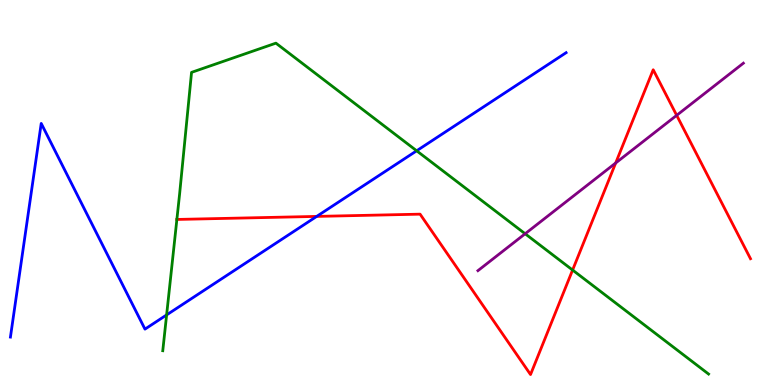[{'lines': ['blue', 'red'], 'intersections': [{'x': 4.09, 'y': 4.38}]}, {'lines': ['green', 'red'], 'intersections': [{'x': 2.28, 'y': 4.3}, {'x': 7.39, 'y': 2.99}]}, {'lines': ['purple', 'red'], 'intersections': [{'x': 7.94, 'y': 5.77}, {'x': 8.73, 'y': 7.0}]}, {'lines': ['blue', 'green'], 'intersections': [{'x': 2.15, 'y': 1.82}, {'x': 5.38, 'y': 6.08}]}, {'lines': ['blue', 'purple'], 'intersections': []}, {'lines': ['green', 'purple'], 'intersections': [{'x': 6.78, 'y': 3.93}]}]